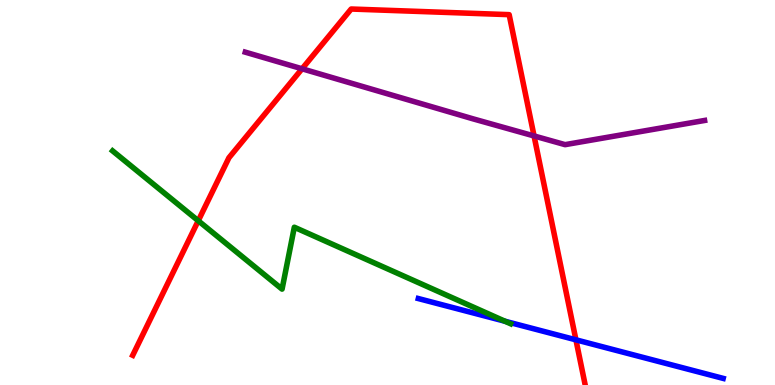[{'lines': ['blue', 'red'], 'intersections': [{'x': 7.43, 'y': 1.17}]}, {'lines': ['green', 'red'], 'intersections': [{'x': 2.56, 'y': 4.27}]}, {'lines': ['purple', 'red'], 'intersections': [{'x': 3.9, 'y': 8.21}, {'x': 6.89, 'y': 6.47}]}, {'lines': ['blue', 'green'], 'intersections': [{'x': 6.52, 'y': 1.66}]}, {'lines': ['blue', 'purple'], 'intersections': []}, {'lines': ['green', 'purple'], 'intersections': []}]